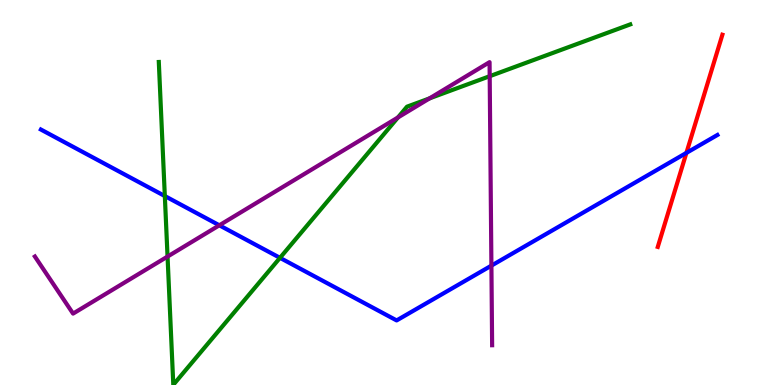[{'lines': ['blue', 'red'], 'intersections': [{'x': 8.86, 'y': 6.03}]}, {'lines': ['green', 'red'], 'intersections': []}, {'lines': ['purple', 'red'], 'intersections': []}, {'lines': ['blue', 'green'], 'intersections': [{'x': 2.13, 'y': 4.91}, {'x': 3.61, 'y': 3.3}]}, {'lines': ['blue', 'purple'], 'intersections': [{'x': 2.83, 'y': 4.15}, {'x': 6.34, 'y': 3.1}]}, {'lines': ['green', 'purple'], 'intersections': [{'x': 2.16, 'y': 3.34}, {'x': 5.13, 'y': 6.95}, {'x': 5.54, 'y': 7.45}, {'x': 6.32, 'y': 8.02}]}]